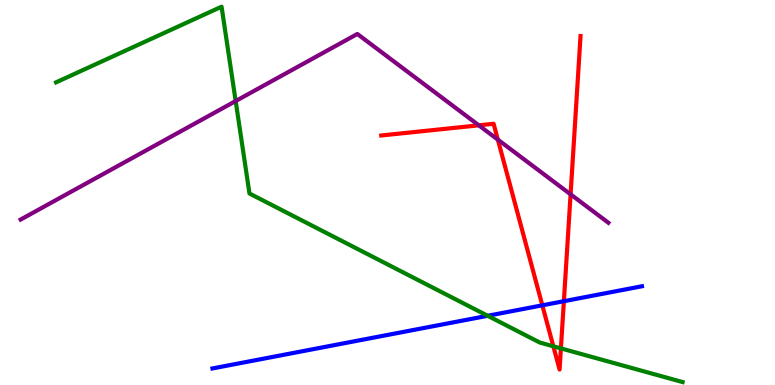[{'lines': ['blue', 'red'], 'intersections': [{'x': 7.0, 'y': 2.07}, {'x': 7.28, 'y': 2.18}]}, {'lines': ['green', 'red'], 'intersections': [{'x': 7.14, 'y': 1.01}, {'x': 7.24, 'y': 0.951}]}, {'lines': ['purple', 'red'], 'intersections': [{'x': 6.18, 'y': 6.75}, {'x': 6.42, 'y': 6.37}, {'x': 7.36, 'y': 4.95}]}, {'lines': ['blue', 'green'], 'intersections': [{'x': 6.29, 'y': 1.8}]}, {'lines': ['blue', 'purple'], 'intersections': []}, {'lines': ['green', 'purple'], 'intersections': [{'x': 3.04, 'y': 7.38}]}]